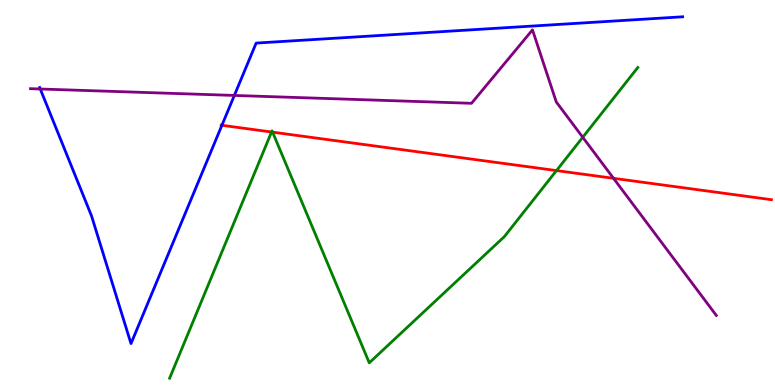[{'lines': ['blue', 'red'], 'intersections': [{'x': 2.86, 'y': 6.75}]}, {'lines': ['green', 'red'], 'intersections': [{'x': 3.5, 'y': 6.57}, {'x': 3.52, 'y': 6.57}, {'x': 7.18, 'y': 5.57}]}, {'lines': ['purple', 'red'], 'intersections': [{'x': 7.92, 'y': 5.37}]}, {'lines': ['blue', 'green'], 'intersections': []}, {'lines': ['blue', 'purple'], 'intersections': [{'x': 0.52, 'y': 7.69}, {'x': 3.02, 'y': 7.52}]}, {'lines': ['green', 'purple'], 'intersections': [{'x': 7.52, 'y': 6.43}]}]